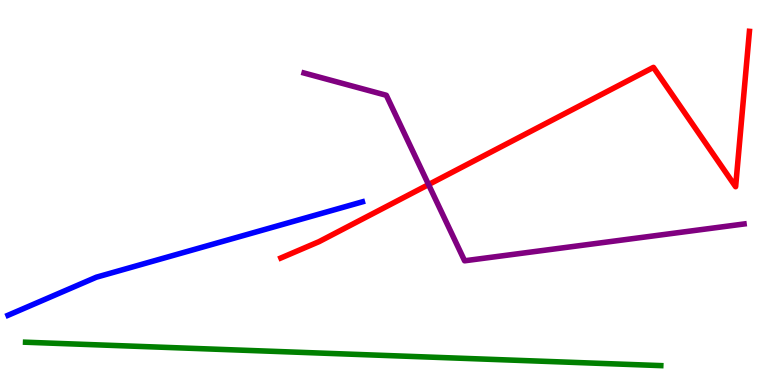[{'lines': ['blue', 'red'], 'intersections': []}, {'lines': ['green', 'red'], 'intersections': []}, {'lines': ['purple', 'red'], 'intersections': [{'x': 5.53, 'y': 5.21}]}, {'lines': ['blue', 'green'], 'intersections': []}, {'lines': ['blue', 'purple'], 'intersections': []}, {'lines': ['green', 'purple'], 'intersections': []}]